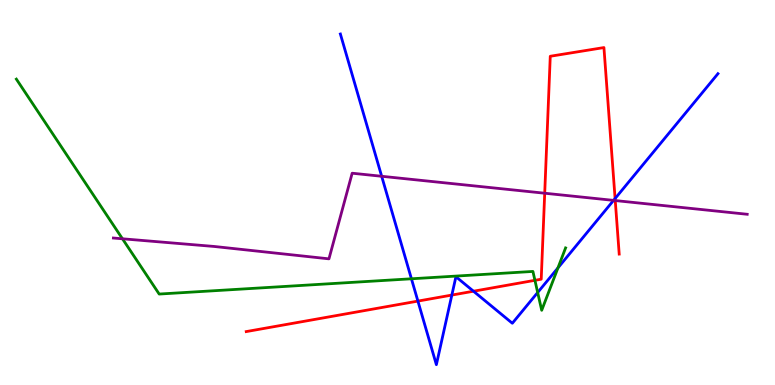[{'lines': ['blue', 'red'], 'intersections': [{'x': 5.39, 'y': 2.18}, {'x': 5.83, 'y': 2.34}, {'x': 6.11, 'y': 2.44}, {'x': 7.94, 'y': 4.84}]}, {'lines': ['green', 'red'], 'intersections': [{'x': 6.9, 'y': 2.72}]}, {'lines': ['purple', 'red'], 'intersections': [{'x': 7.03, 'y': 4.98}, {'x': 7.94, 'y': 4.79}]}, {'lines': ['blue', 'green'], 'intersections': [{'x': 5.31, 'y': 2.76}, {'x': 6.94, 'y': 2.4}, {'x': 7.2, 'y': 3.04}]}, {'lines': ['blue', 'purple'], 'intersections': [{'x': 4.92, 'y': 5.42}, {'x': 7.92, 'y': 4.8}]}, {'lines': ['green', 'purple'], 'intersections': [{'x': 1.58, 'y': 3.8}]}]